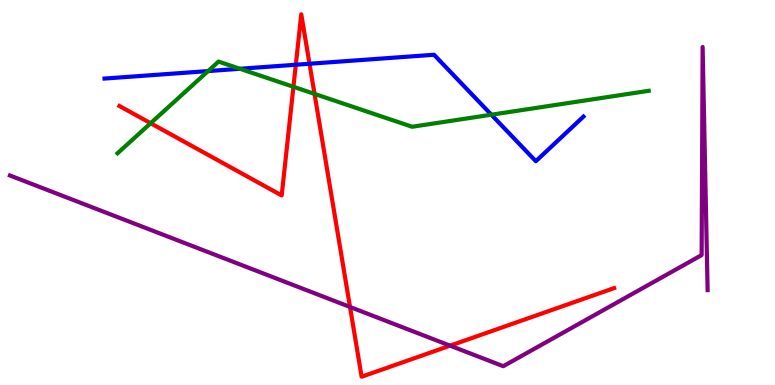[{'lines': ['blue', 'red'], 'intersections': [{'x': 3.82, 'y': 8.32}, {'x': 3.99, 'y': 8.34}]}, {'lines': ['green', 'red'], 'intersections': [{'x': 1.94, 'y': 6.8}, {'x': 3.79, 'y': 7.75}, {'x': 4.06, 'y': 7.56}]}, {'lines': ['purple', 'red'], 'intersections': [{'x': 4.52, 'y': 2.03}, {'x': 5.81, 'y': 1.02}]}, {'lines': ['blue', 'green'], 'intersections': [{'x': 2.68, 'y': 8.15}, {'x': 3.1, 'y': 8.21}, {'x': 6.34, 'y': 7.02}]}, {'lines': ['blue', 'purple'], 'intersections': []}, {'lines': ['green', 'purple'], 'intersections': []}]